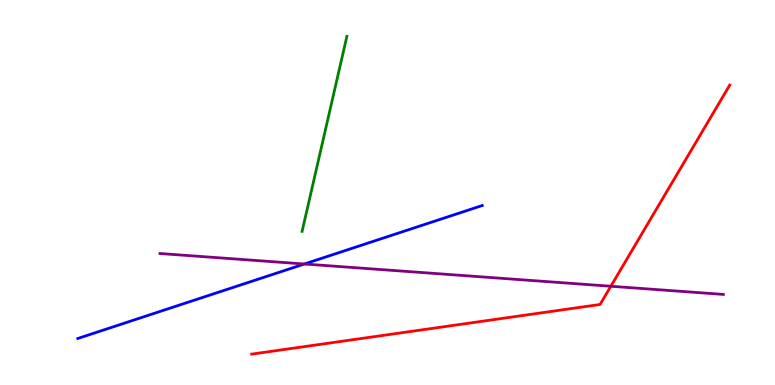[{'lines': ['blue', 'red'], 'intersections': []}, {'lines': ['green', 'red'], 'intersections': []}, {'lines': ['purple', 'red'], 'intersections': [{'x': 7.88, 'y': 2.56}]}, {'lines': ['blue', 'green'], 'intersections': []}, {'lines': ['blue', 'purple'], 'intersections': [{'x': 3.93, 'y': 3.14}]}, {'lines': ['green', 'purple'], 'intersections': []}]